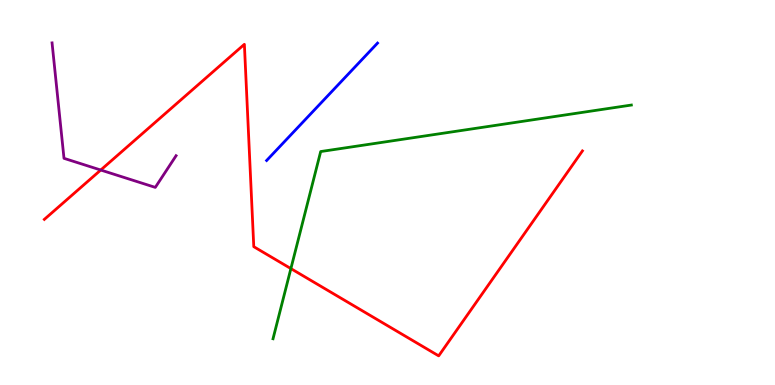[{'lines': ['blue', 'red'], 'intersections': []}, {'lines': ['green', 'red'], 'intersections': [{'x': 3.75, 'y': 3.02}]}, {'lines': ['purple', 'red'], 'intersections': [{'x': 1.3, 'y': 5.58}]}, {'lines': ['blue', 'green'], 'intersections': []}, {'lines': ['blue', 'purple'], 'intersections': []}, {'lines': ['green', 'purple'], 'intersections': []}]